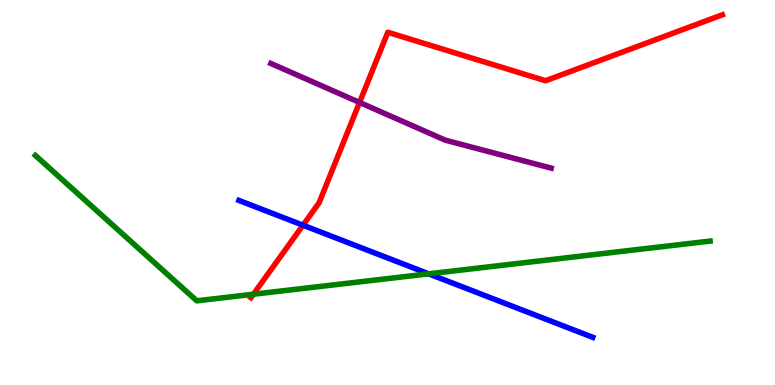[{'lines': ['blue', 'red'], 'intersections': [{'x': 3.91, 'y': 4.15}]}, {'lines': ['green', 'red'], 'intersections': [{'x': 3.27, 'y': 2.36}]}, {'lines': ['purple', 'red'], 'intersections': [{'x': 4.64, 'y': 7.34}]}, {'lines': ['blue', 'green'], 'intersections': [{'x': 5.53, 'y': 2.89}]}, {'lines': ['blue', 'purple'], 'intersections': []}, {'lines': ['green', 'purple'], 'intersections': []}]